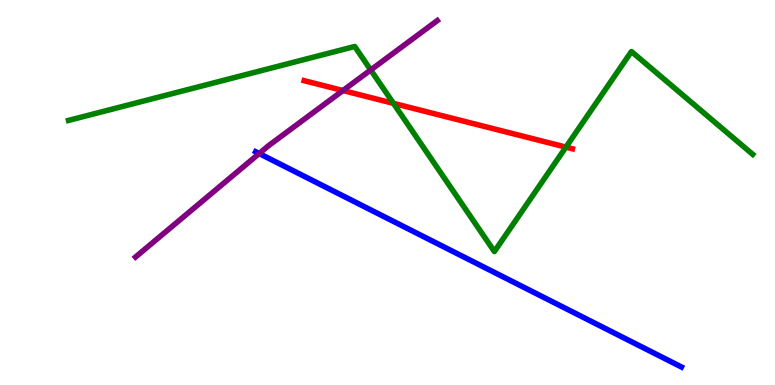[{'lines': ['blue', 'red'], 'intersections': []}, {'lines': ['green', 'red'], 'intersections': [{'x': 5.08, 'y': 7.32}, {'x': 7.3, 'y': 6.18}]}, {'lines': ['purple', 'red'], 'intersections': [{'x': 4.43, 'y': 7.65}]}, {'lines': ['blue', 'green'], 'intersections': []}, {'lines': ['blue', 'purple'], 'intersections': [{'x': 3.34, 'y': 6.01}]}, {'lines': ['green', 'purple'], 'intersections': [{'x': 4.78, 'y': 8.18}]}]